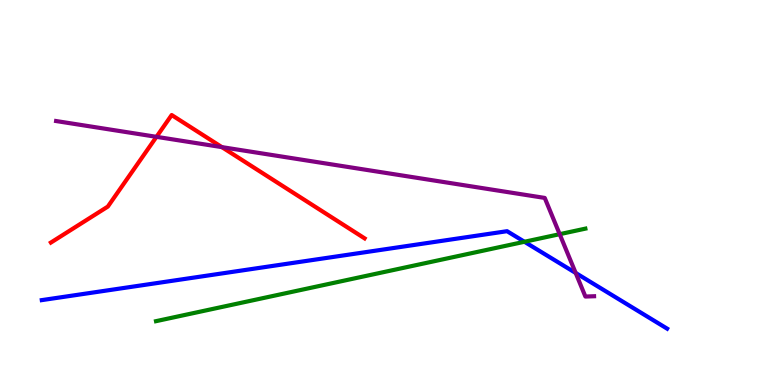[{'lines': ['blue', 'red'], 'intersections': []}, {'lines': ['green', 'red'], 'intersections': []}, {'lines': ['purple', 'red'], 'intersections': [{'x': 2.02, 'y': 6.45}, {'x': 2.86, 'y': 6.18}]}, {'lines': ['blue', 'green'], 'intersections': [{'x': 6.77, 'y': 3.72}]}, {'lines': ['blue', 'purple'], 'intersections': [{'x': 7.43, 'y': 2.91}]}, {'lines': ['green', 'purple'], 'intersections': [{'x': 7.22, 'y': 3.92}]}]